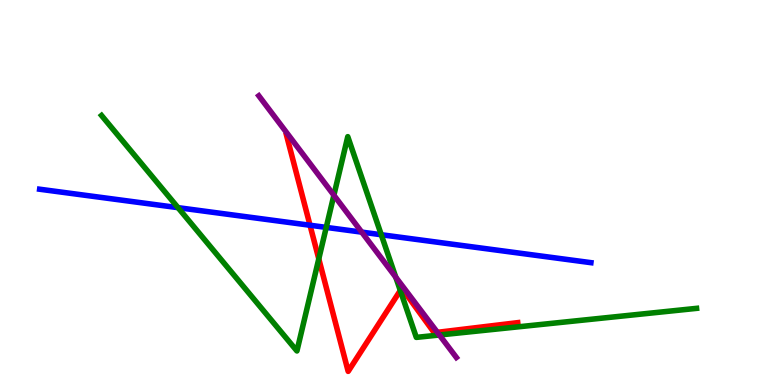[{'lines': ['blue', 'red'], 'intersections': [{'x': 4.0, 'y': 4.15}]}, {'lines': ['green', 'red'], 'intersections': [{'x': 4.11, 'y': 3.28}, {'x': 5.17, 'y': 2.46}]}, {'lines': ['purple', 'red'], 'intersections': [{'x': 5.64, 'y': 1.37}]}, {'lines': ['blue', 'green'], 'intersections': [{'x': 2.3, 'y': 4.61}, {'x': 4.21, 'y': 4.09}, {'x': 4.92, 'y': 3.9}]}, {'lines': ['blue', 'purple'], 'intersections': [{'x': 4.67, 'y': 3.97}]}, {'lines': ['green', 'purple'], 'intersections': [{'x': 4.31, 'y': 4.93}, {'x': 5.11, 'y': 2.8}, {'x': 5.67, 'y': 1.3}]}]